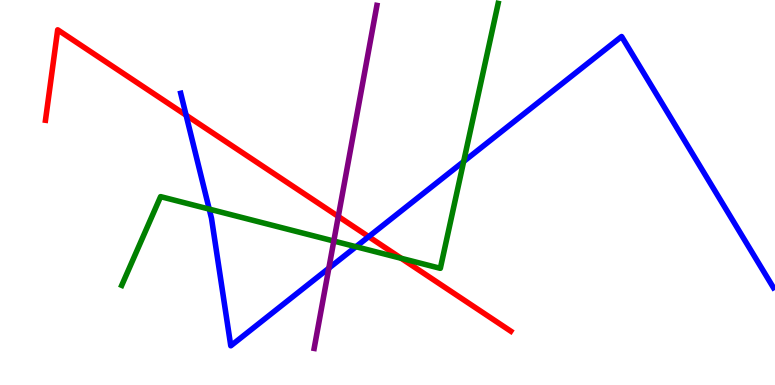[{'lines': ['blue', 'red'], 'intersections': [{'x': 2.4, 'y': 7.01}, {'x': 4.76, 'y': 3.85}]}, {'lines': ['green', 'red'], 'intersections': [{'x': 5.18, 'y': 3.29}]}, {'lines': ['purple', 'red'], 'intersections': [{'x': 4.37, 'y': 4.38}]}, {'lines': ['blue', 'green'], 'intersections': [{'x': 2.7, 'y': 4.57}, {'x': 4.59, 'y': 3.59}, {'x': 5.98, 'y': 5.8}]}, {'lines': ['blue', 'purple'], 'intersections': [{'x': 4.24, 'y': 3.03}]}, {'lines': ['green', 'purple'], 'intersections': [{'x': 4.31, 'y': 3.74}]}]